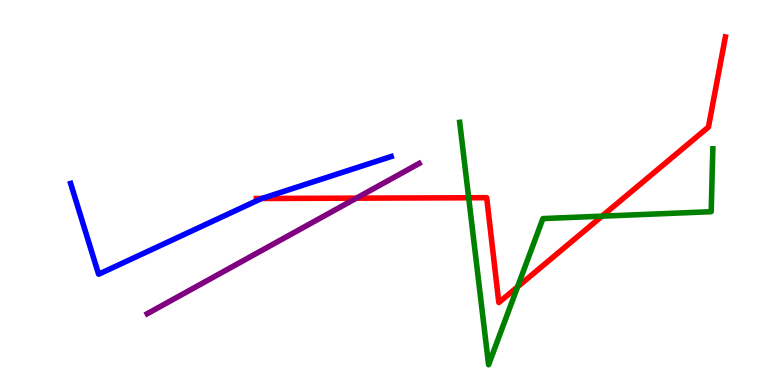[{'lines': ['blue', 'red'], 'intersections': [{'x': 3.38, 'y': 4.84}]}, {'lines': ['green', 'red'], 'intersections': [{'x': 6.05, 'y': 4.86}, {'x': 6.68, 'y': 2.55}, {'x': 7.77, 'y': 4.39}]}, {'lines': ['purple', 'red'], 'intersections': [{'x': 4.6, 'y': 4.85}]}, {'lines': ['blue', 'green'], 'intersections': []}, {'lines': ['blue', 'purple'], 'intersections': []}, {'lines': ['green', 'purple'], 'intersections': []}]